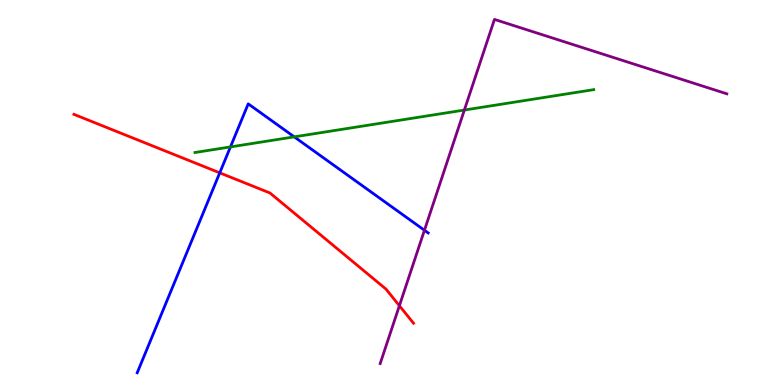[{'lines': ['blue', 'red'], 'intersections': [{'x': 2.84, 'y': 5.51}]}, {'lines': ['green', 'red'], 'intersections': []}, {'lines': ['purple', 'red'], 'intersections': [{'x': 5.15, 'y': 2.06}]}, {'lines': ['blue', 'green'], 'intersections': [{'x': 2.97, 'y': 6.18}, {'x': 3.8, 'y': 6.45}]}, {'lines': ['blue', 'purple'], 'intersections': [{'x': 5.48, 'y': 4.02}]}, {'lines': ['green', 'purple'], 'intersections': [{'x': 5.99, 'y': 7.14}]}]